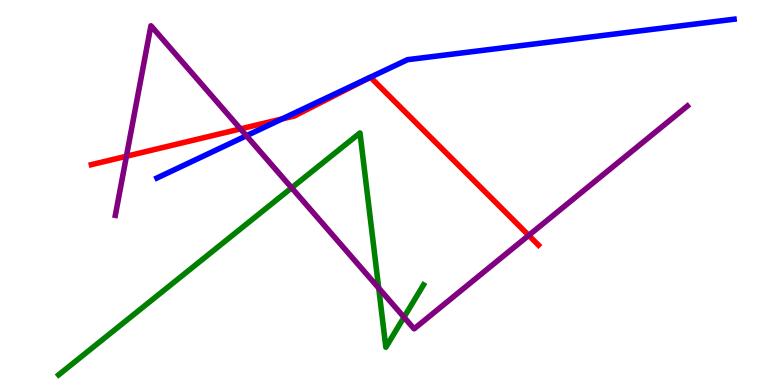[{'lines': ['blue', 'red'], 'intersections': [{'x': 3.64, 'y': 6.91}]}, {'lines': ['green', 'red'], 'intersections': []}, {'lines': ['purple', 'red'], 'intersections': [{'x': 1.63, 'y': 5.94}, {'x': 3.1, 'y': 6.65}, {'x': 6.82, 'y': 3.89}]}, {'lines': ['blue', 'green'], 'intersections': []}, {'lines': ['blue', 'purple'], 'intersections': [{'x': 3.18, 'y': 6.47}]}, {'lines': ['green', 'purple'], 'intersections': [{'x': 3.76, 'y': 5.12}, {'x': 4.89, 'y': 2.52}, {'x': 5.21, 'y': 1.76}]}]